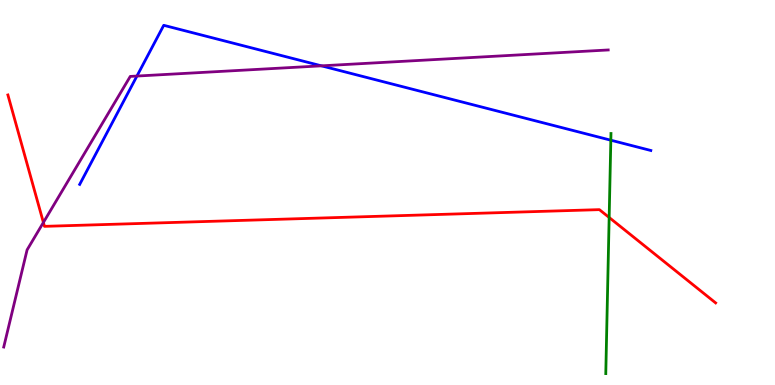[{'lines': ['blue', 'red'], 'intersections': []}, {'lines': ['green', 'red'], 'intersections': [{'x': 7.86, 'y': 4.35}]}, {'lines': ['purple', 'red'], 'intersections': [{'x': 0.56, 'y': 4.22}]}, {'lines': ['blue', 'green'], 'intersections': [{'x': 7.88, 'y': 6.36}]}, {'lines': ['blue', 'purple'], 'intersections': [{'x': 1.77, 'y': 8.02}, {'x': 4.15, 'y': 8.29}]}, {'lines': ['green', 'purple'], 'intersections': []}]